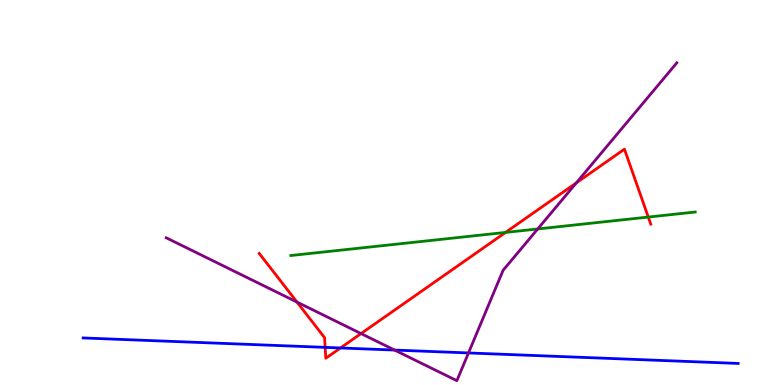[{'lines': ['blue', 'red'], 'intersections': [{'x': 4.2, 'y': 0.978}, {'x': 4.39, 'y': 0.962}]}, {'lines': ['green', 'red'], 'intersections': [{'x': 6.52, 'y': 3.96}, {'x': 8.36, 'y': 4.36}]}, {'lines': ['purple', 'red'], 'intersections': [{'x': 3.83, 'y': 2.15}, {'x': 4.66, 'y': 1.34}, {'x': 7.44, 'y': 5.25}]}, {'lines': ['blue', 'green'], 'intersections': []}, {'lines': ['blue', 'purple'], 'intersections': [{'x': 5.09, 'y': 0.907}, {'x': 6.05, 'y': 0.833}]}, {'lines': ['green', 'purple'], 'intersections': [{'x': 6.94, 'y': 4.05}]}]